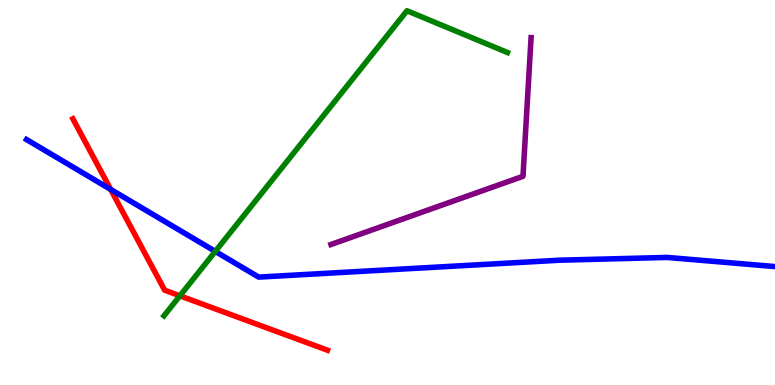[{'lines': ['blue', 'red'], 'intersections': [{'x': 1.43, 'y': 5.08}]}, {'lines': ['green', 'red'], 'intersections': [{'x': 2.32, 'y': 2.32}]}, {'lines': ['purple', 'red'], 'intersections': []}, {'lines': ['blue', 'green'], 'intersections': [{'x': 2.78, 'y': 3.47}]}, {'lines': ['blue', 'purple'], 'intersections': []}, {'lines': ['green', 'purple'], 'intersections': []}]